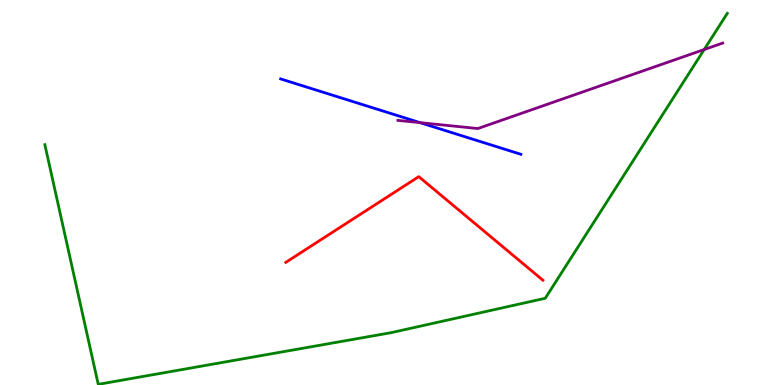[{'lines': ['blue', 'red'], 'intersections': []}, {'lines': ['green', 'red'], 'intersections': []}, {'lines': ['purple', 'red'], 'intersections': []}, {'lines': ['blue', 'green'], 'intersections': []}, {'lines': ['blue', 'purple'], 'intersections': [{'x': 5.42, 'y': 6.81}]}, {'lines': ['green', 'purple'], 'intersections': [{'x': 9.09, 'y': 8.71}]}]